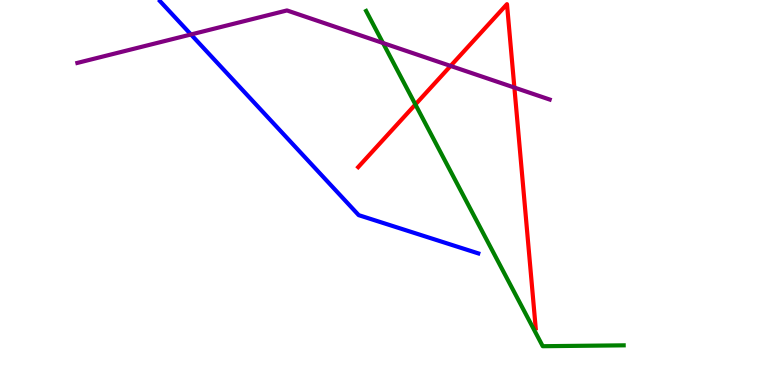[{'lines': ['blue', 'red'], 'intersections': []}, {'lines': ['green', 'red'], 'intersections': [{'x': 5.36, 'y': 7.29}]}, {'lines': ['purple', 'red'], 'intersections': [{'x': 5.81, 'y': 8.29}, {'x': 6.64, 'y': 7.73}]}, {'lines': ['blue', 'green'], 'intersections': []}, {'lines': ['blue', 'purple'], 'intersections': [{'x': 2.46, 'y': 9.1}]}, {'lines': ['green', 'purple'], 'intersections': [{'x': 4.94, 'y': 8.88}]}]